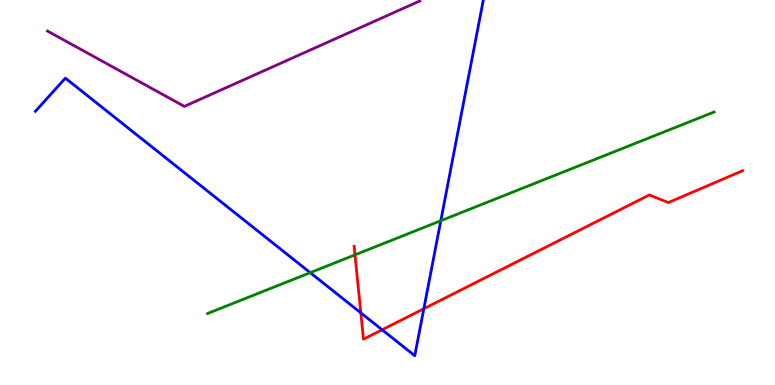[{'lines': ['blue', 'red'], 'intersections': [{'x': 4.66, 'y': 1.87}, {'x': 4.93, 'y': 1.43}, {'x': 5.47, 'y': 1.98}]}, {'lines': ['green', 'red'], 'intersections': [{'x': 4.58, 'y': 3.38}]}, {'lines': ['purple', 'red'], 'intersections': []}, {'lines': ['blue', 'green'], 'intersections': [{'x': 4.0, 'y': 2.92}, {'x': 5.69, 'y': 4.27}]}, {'lines': ['blue', 'purple'], 'intersections': []}, {'lines': ['green', 'purple'], 'intersections': []}]